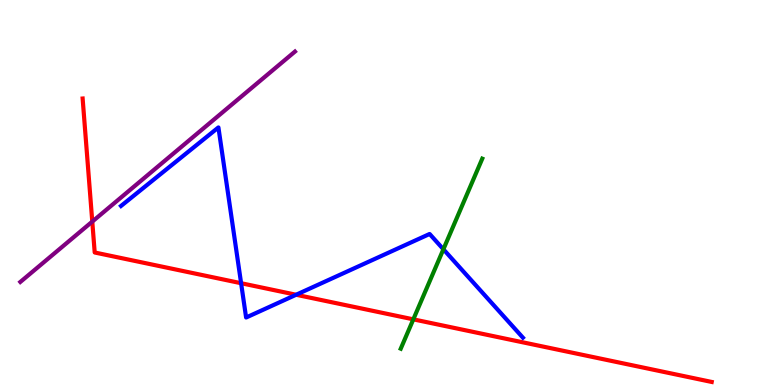[{'lines': ['blue', 'red'], 'intersections': [{'x': 3.11, 'y': 2.64}, {'x': 3.82, 'y': 2.34}]}, {'lines': ['green', 'red'], 'intersections': [{'x': 5.33, 'y': 1.71}]}, {'lines': ['purple', 'red'], 'intersections': [{'x': 1.19, 'y': 4.24}]}, {'lines': ['blue', 'green'], 'intersections': [{'x': 5.72, 'y': 3.53}]}, {'lines': ['blue', 'purple'], 'intersections': []}, {'lines': ['green', 'purple'], 'intersections': []}]